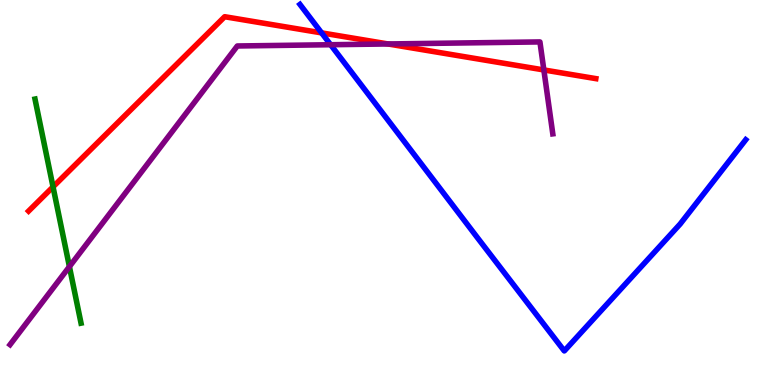[{'lines': ['blue', 'red'], 'intersections': [{'x': 4.15, 'y': 9.15}]}, {'lines': ['green', 'red'], 'intersections': [{'x': 0.684, 'y': 5.15}]}, {'lines': ['purple', 'red'], 'intersections': [{'x': 5.01, 'y': 8.86}, {'x': 7.02, 'y': 8.18}]}, {'lines': ['blue', 'green'], 'intersections': []}, {'lines': ['blue', 'purple'], 'intersections': [{'x': 4.27, 'y': 8.84}]}, {'lines': ['green', 'purple'], 'intersections': [{'x': 0.896, 'y': 3.07}]}]